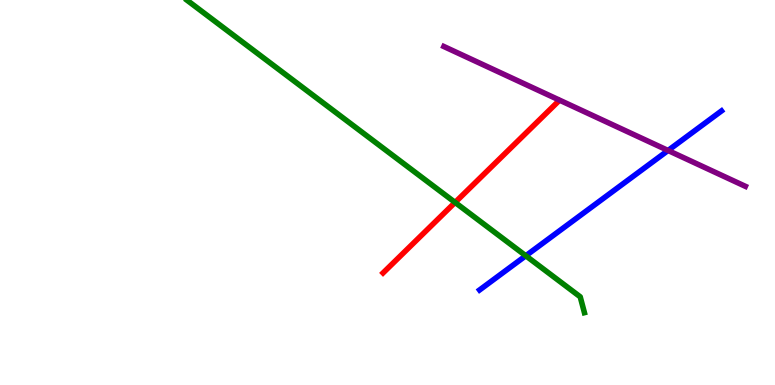[{'lines': ['blue', 'red'], 'intersections': []}, {'lines': ['green', 'red'], 'intersections': [{'x': 5.87, 'y': 4.74}]}, {'lines': ['purple', 'red'], 'intersections': []}, {'lines': ['blue', 'green'], 'intersections': [{'x': 6.78, 'y': 3.36}]}, {'lines': ['blue', 'purple'], 'intersections': [{'x': 8.62, 'y': 6.09}]}, {'lines': ['green', 'purple'], 'intersections': []}]